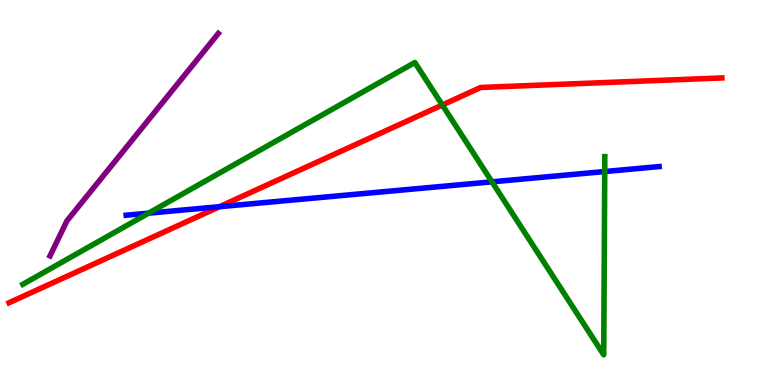[{'lines': ['blue', 'red'], 'intersections': [{'x': 2.83, 'y': 4.63}]}, {'lines': ['green', 'red'], 'intersections': [{'x': 5.71, 'y': 7.27}]}, {'lines': ['purple', 'red'], 'intersections': []}, {'lines': ['blue', 'green'], 'intersections': [{'x': 1.92, 'y': 4.46}, {'x': 6.35, 'y': 5.28}, {'x': 7.8, 'y': 5.54}]}, {'lines': ['blue', 'purple'], 'intersections': []}, {'lines': ['green', 'purple'], 'intersections': []}]